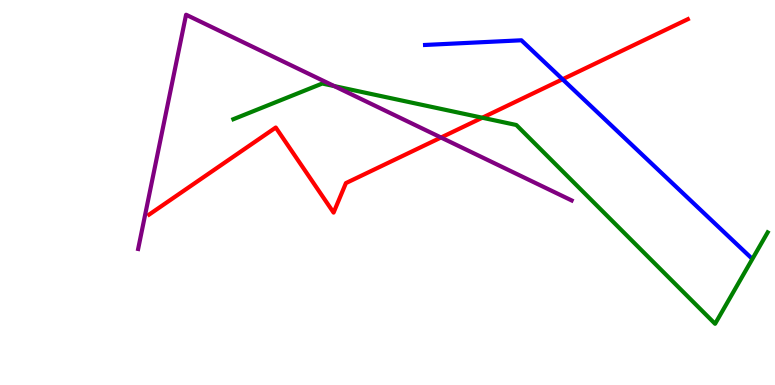[{'lines': ['blue', 'red'], 'intersections': [{'x': 7.26, 'y': 7.94}]}, {'lines': ['green', 'red'], 'intersections': [{'x': 6.22, 'y': 6.94}]}, {'lines': ['purple', 'red'], 'intersections': [{'x': 5.69, 'y': 6.43}]}, {'lines': ['blue', 'green'], 'intersections': []}, {'lines': ['blue', 'purple'], 'intersections': []}, {'lines': ['green', 'purple'], 'intersections': [{'x': 4.31, 'y': 7.76}]}]